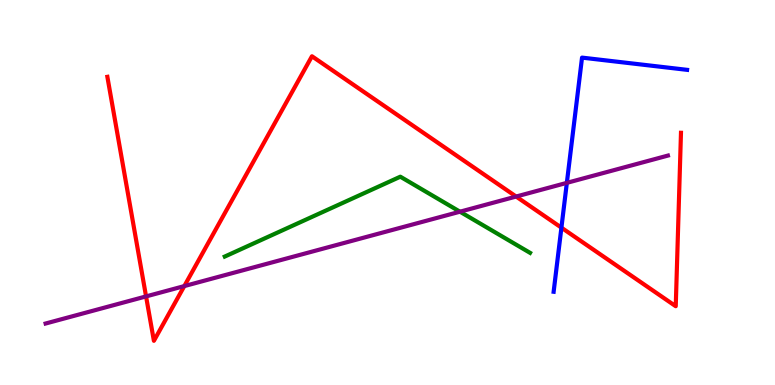[{'lines': ['blue', 'red'], 'intersections': [{'x': 7.24, 'y': 4.09}]}, {'lines': ['green', 'red'], 'intersections': []}, {'lines': ['purple', 'red'], 'intersections': [{'x': 1.88, 'y': 2.3}, {'x': 2.38, 'y': 2.57}, {'x': 6.66, 'y': 4.9}]}, {'lines': ['blue', 'green'], 'intersections': []}, {'lines': ['blue', 'purple'], 'intersections': [{'x': 7.31, 'y': 5.25}]}, {'lines': ['green', 'purple'], 'intersections': [{'x': 5.94, 'y': 4.5}]}]